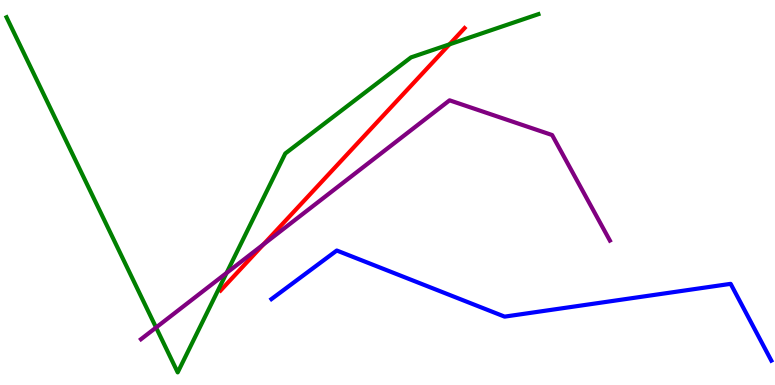[{'lines': ['blue', 'red'], 'intersections': []}, {'lines': ['green', 'red'], 'intersections': [{'x': 5.8, 'y': 8.85}]}, {'lines': ['purple', 'red'], 'intersections': [{'x': 3.4, 'y': 3.65}]}, {'lines': ['blue', 'green'], 'intersections': []}, {'lines': ['blue', 'purple'], 'intersections': []}, {'lines': ['green', 'purple'], 'intersections': [{'x': 2.01, 'y': 1.49}, {'x': 2.92, 'y': 2.91}]}]